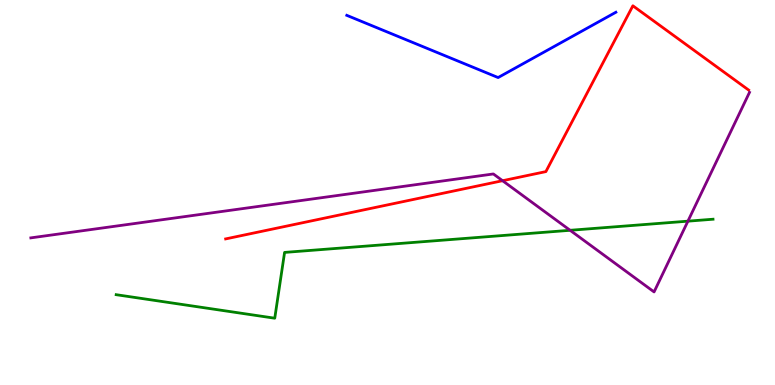[{'lines': ['blue', 'red'], 'intersections': []}, {'lines': ['green', 'red'], 'intersections': []}, {'lines': ['purple', 'red'], 'intersections': [{'x': 6.48, 'y': 5.31}]}, {'lines': ['blue', 'green'], 'intersections': []}, {'lines': ['blue', 'purple'], 'intersections': []}, {'lines': ['green', 'purple'], 'intersections': [{'x': 7.36, 'y': 4.02}, {'x': 8.88, 'y': 4.26}]}]